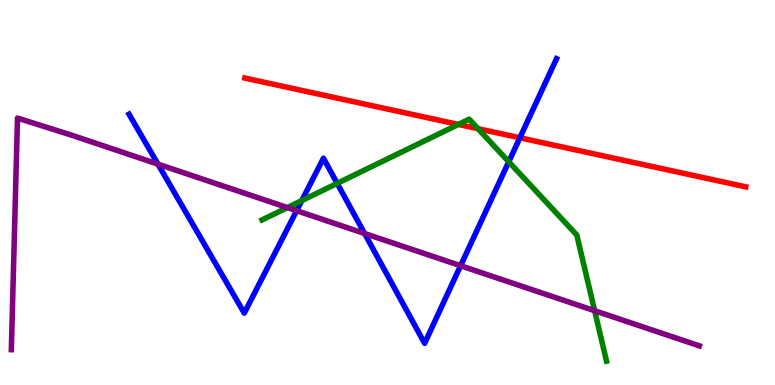[{'lines': ['blue', 'red'], 'intersections': [{'x': 6.71, 'y': 6.42}]}, {'lines': ['green', 'red'], 'intersections': [{'x': 5.91, 'y': 6.77}, {'x': 6.17, 'y': 6.66}]}, {'lines': ['purple', 'red'], 'intersections': []}, {'lines': ['blue', 'green'], 'intersections': [{'x': 3.89, 'y': 4.79}, {'x': 4.35, 'y': 5.24}, {'x': 6.56, 'y': 5.8}]}, {'lines': ['blue', 'purple'], 'intersections': [{'x': 2.04, 'y': 5.74}, {'x': 3.83, 'y': 4.53}, {'x': 4.7, 'y': 3.94}, {'x': 5.94, 'y': 3.1}]}, {'lines': ['green', 'purple'], 'intersections': [{'x': 3.71, 'y': 4.61}, {'x': 7.67, 'y': 1.93}]}]